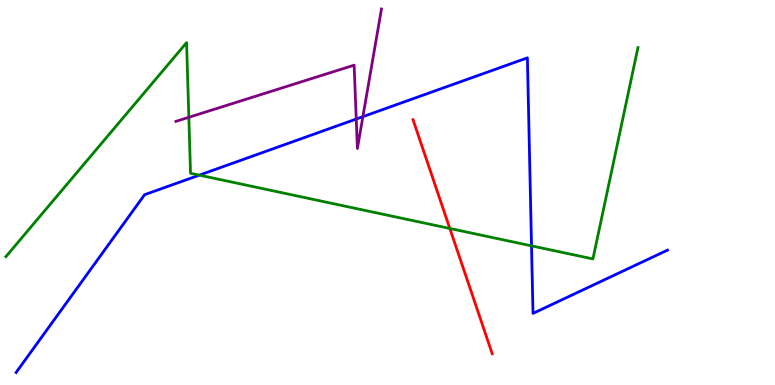[{'lines': ['blue', 'red'], 'intersections': []}, {'lines': ['green', 'red'], 'intersections': [{'x': 5.8, 'y': 4.07}]}, {'lines': ['purple', 'red'], 'intersections': []}, {'lines': ['blue', 'green'], 'intersections': [{'x': 2.57, 'y': 5.45}, {'x': 6.86, 'y': 3.61}]}, {'lines': ['blue', 'purple'], 'intersections': [{'x': 4.6, 'y': 6.91}, {'x': 4.68, 'y': 6.97}]}, {'lines': ['green', 'purple'], 'intersections': [{'x': 2.44, 'y': 6.95}]}]